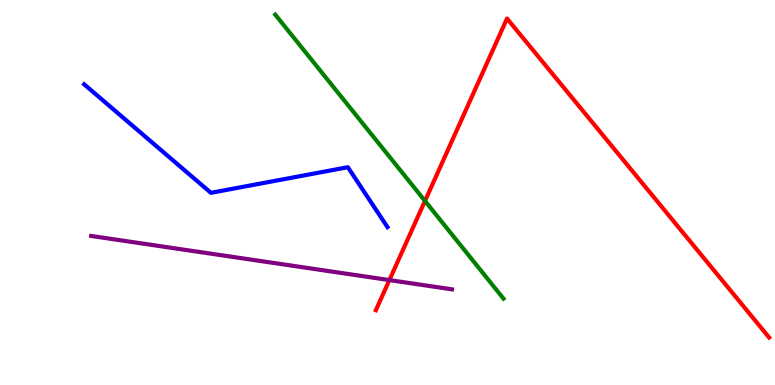[{'lines': ['blue', 'red'], 'intersections': []}, {'lines': ['green', 'red'], 'intersections': [{'x': 5.48, 'y': 4.78}]}, {'lines': ['purple', 'red'], 'intersections': [{'x': 5.02, 'y': 2.73}]}, {'lines': ['blue', 'green'], 'intersections': []}, {'lines': ['blue', 'purple'], 'intersections': []}, {'lines': ['green', 'purple'], 'intersections': []}]